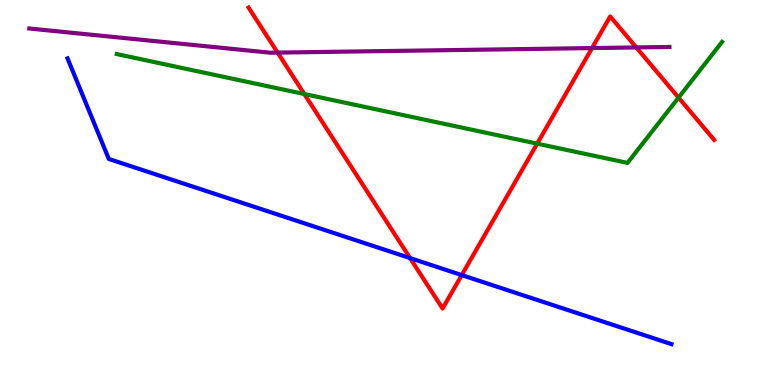[{'lines': ['blue', 'red'], 'intersections': [{'x': 5.29, 'y': 3.3}, {'x': 5.96, 'y': 2.85}]}, {'lines': ['green', 'red'], 'intersections': [{'x': 3.93, 'y': 7.56}, {'x': 6.93, 'y': 6.27}, {'x': 8.76, 'y': 7.46}]}, {'lines': ['purple', 'red'], 'intersections': [{'x': 3.58, 'y': 8.63}, {'x': 7.64, 'y': 8.75}, {'x': 8.21, 'y': 8.77}]}, {'lines': ['blue', 'green'], 'intersections': []}, {'lines': ['blue', 'purple'], 'intersections': []}, {'lines': ['green', 'purple'], 'intersections': []}]